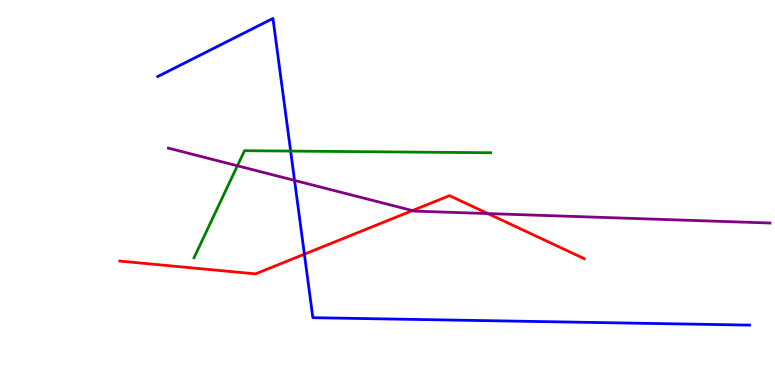[{'lines': ['blue', 'red'], 'intersections': [{'x': 3.93, 'y': 3.4}]}, {'lines': ['green', 'red'], 'intersections': []}, {'lines': ['purple', 'red'], 'intersections': [{'x': 5.32, 'y': 4.53}, {'x': 6.29, 'y': 4.45}]}, {'lines': ['blue', 'green'], 'intersections': [{'x': 3.75, 'y': 6.08}]}, {'lines': ['blue', 'purple'], 'intersections': [{'x': 3.8, 'y': 5.31}]}, {'lines': ['green', 'purple'], 'intersections': [{'x': 3.06, 'y': 5.69}]}]